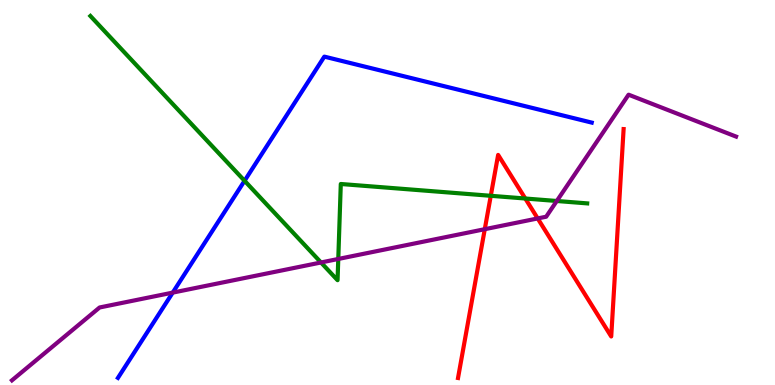[{'lines': ['blue', 'red'], 'intersections': []}, {'lines': ['green', 'red'], 'intersections': [{'x': 6.33, 'y': 4.91}, {'x': 6.78, 'y': 4.84}]}, {'lines': ['purple', 'red'], 'intersections': [{'x': 6.26, 'y': 4.05}, {'x': 6.94, 'y': 4.33}]}, {'lines': ['blue', 'green'], 'intersections': [{'x': 3.16, 'y': 5.3}]}, {'lines': ['blue', 'purple'], 'intersections': [{'x': 2.23, 'y': 2.4}]}, {'lines': ['green', 'purple'], 'intersections': [{'x': 4.14, 'y': 3.18}, {'x': 4.36, 'y': 3.27}, {'x': 7.18, 'y': 4.78}]}]